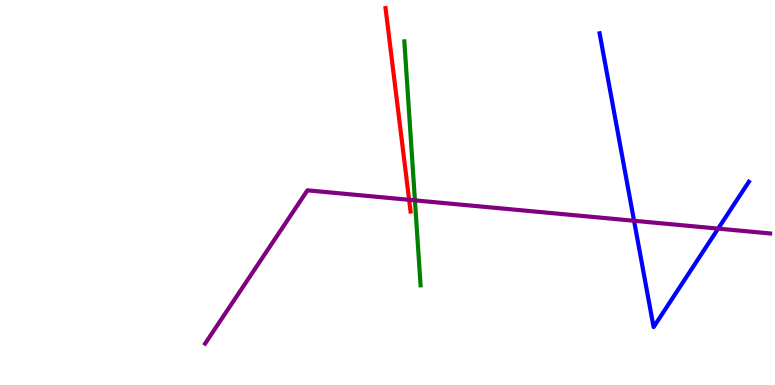[{'lines': ['blue', 'red'], 'intersections': []}, {'lines': ['green', 'red'], 'intersections': []}, {'lines': ['purple', 'red'], 'intersections': [{'x': 5.28, 'y': 4.81}]}, {'lines': ['blue', 'green'], 'intersections': []}, {'lines': ['blue', 'purple'], 'intersections': [{'x': 8.18, 'y': 4.27}, {'x': 9.27, 'y': 4.06}]}, {'lines': ['green', 'purple'], 'intersections': [{'x': 5.35, 'y': 4.8}]}]